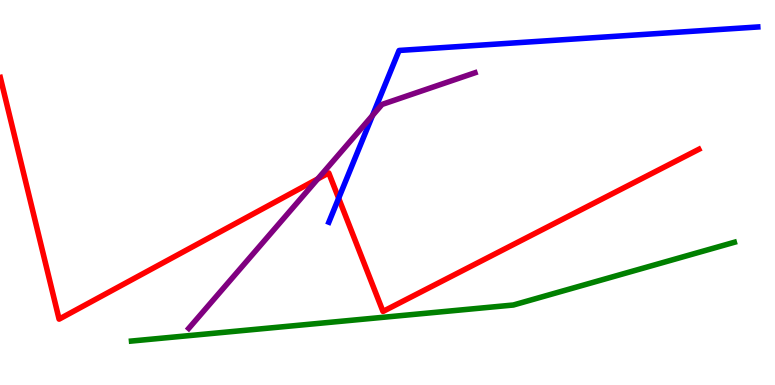[{'lines': ['blue', 'red'], 'intersections': [{'x': 4.37, 'y': 4.85}]}, {'lines': ['green', 'red'], 'intersections': []}, {'lines': ['purple', 'red'], 'intersections': [{'x': 4.1, 'y': 5.35}]}, {'lines': ['blue', 'green'], 'intersections': []}, {'lines': ['blue', 'purple'], 'intersections': [{'x': 4.81, 'y': 7.0}]}, {'lines': ['green', 'purple'], 'intersections': []}]